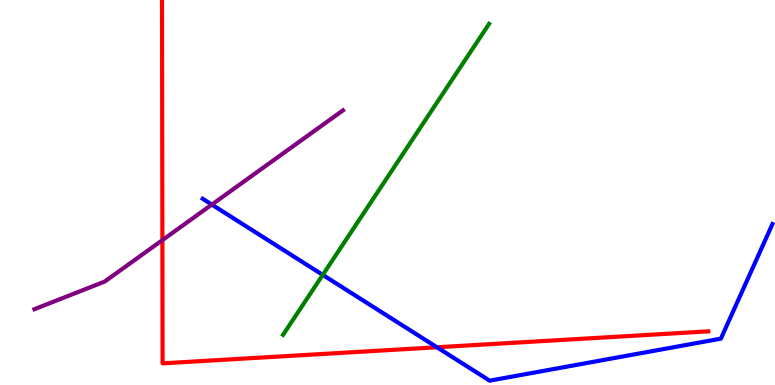[{'lines': ['blue', 'red'], 'intersections': [{'x': 5.64, 'y': 0.98}]}, {'lines': ['green', 'red'], 'intersections': []}, {'lines': ['purple', 'red'], 'intersections': [{'x': 2.1, 'y': 3.76}]}, {'lines': ['blue', 'green'], 'intersections': [{'x': 4.16, 'y': 2.86}]}, {'lines': ['blue', 'purple'], 'intersections': [{'x': 2.73, 'y': 4.69}]}, {'lines': ['green', 'purple'], 'intersections': []}]